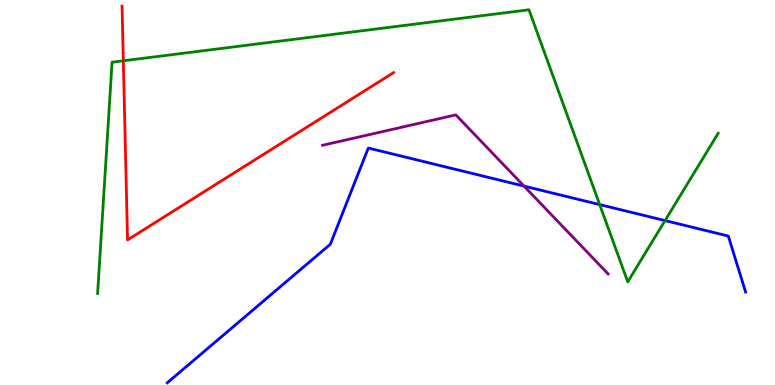[{'lines': ['blue', 'red'], 'intersections': []}, {'lines': ['green', 'red'], 'intersections': [{'x': 1.59, 'y': 8.42}]}, {'lines': ['purple', 'red'], 'intersections': []}, {'lines': ['blue', 'green'], 'intersections': [{'x': 7.74, 'y': 4.69}, {'x': 8.58, 'y': 4.27}]}, {'lines': ['blue', 'purple'], 'intersections': [{'x': 6.76, 'y': 5.17}]}, {'lines': ['green', 'purple'], 'intersections': []}]